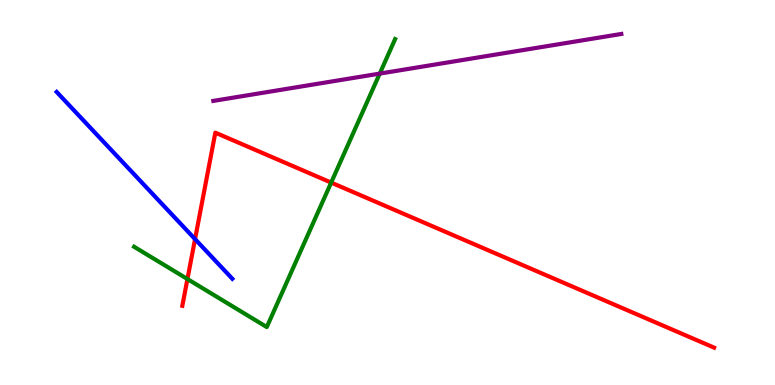[{'lines': ['blue', 'red'], 'intersections': [{'x': 2.52, 'y': 3.79}]}, {'lines': ['green', 'red'], 'intersections': [{'x': 2.42, 'y': 2.75}, {'x': 4.27, 'y': 5.26}]}, {'lines': ['purple', 'red'], 'intersections': []}, {'lines': ['blue', 'green'], 'intersections': []}, {'lines': ['blue', 'purple'], 'intersections': []}, {'lines': ['green', 'purple'], 'intersections': [{'x': 4.9, 'y': 8.09}]}]